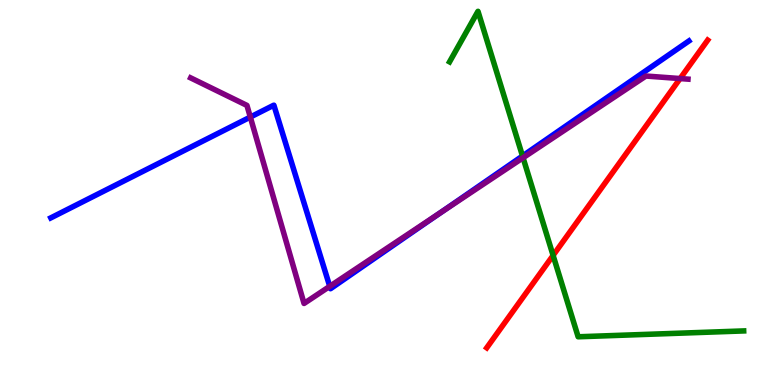[{'lines': ['blue', 'red'], 'intersections': []}, {'lines': ['green', 'red'], 'intersections': [{'x': 7.14, 'y': 3.37}]}, {'lines': ['purple', 'red'], 'intersections': [{'x': 8.78, 'y': 7.96}]}, {'lines': ['blue', 'green'], 'intersections': [{'x': 6.74, 'y': 5.95}]}, {'lines': ['blue', 'purple'], 'intersections': [{'x': 3.23, 'y': 6.96}, {'x': 4.25, 'y': 2.56}, {'x': 5.69, 'y': 4.48}]}, {'lines': ['green', 'purple'], 'intersections': [{'x': 6.75, 'y': 5.9}]}]